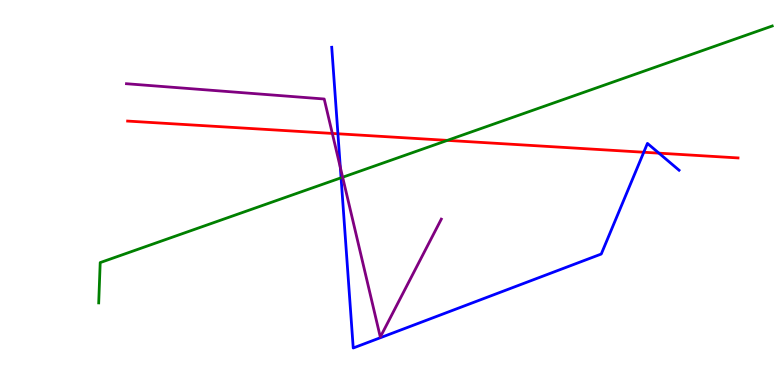[{'lines': ['blue', 'red'], 'intersections': [{'x': 4.36, 'y': 6.53}, {'x': 8.31, 'y': 6.05}, {'x': 8.5, 'y': 6.02}]}, {'lines': ['green', 'red'], 'intersections': [{'x': 5.77, 'y': 6.35}]}, {'lines': ['purple', 'red'], 'intersections': [{'x': 4.29, 'y': 6.53}]}, {'lines': ['blue', 'green'], 'intersections': [{'x': 4.4, 'y': 5.38}]}, {'lines': ['blue', 'purple'], 'intersections': [{'x': 4.39, 'y': 5.65}]}, {'lines': ['green', 'purple'], 'intersections': [{'x': 4.42, 'y': 5.4}]}]